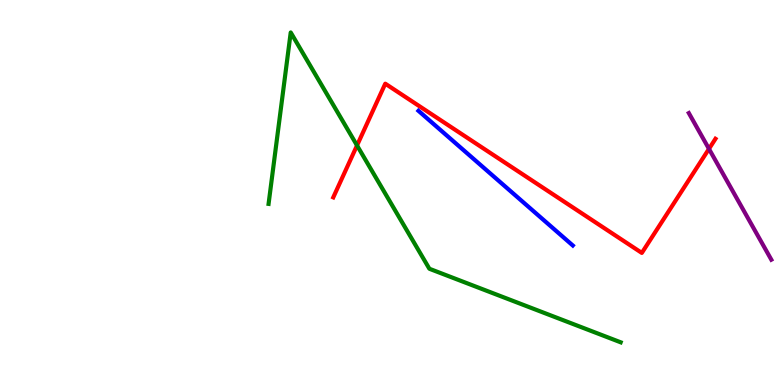[{'lines': ['blue', 'red'], 'intersections': []}, {'lines': ['green', 'red'], 'intersections': [{'x': 4.61, 'y': 6.22}]}, {'lines': ['purple', 'red'], 'intersections': [{'x': 9.15, 'y': 6.13}]}, {'lines': ['blue', 'green'], 'intersections': []}, {'lines': ['blue', 'purple'], 'intersections': []}, {'lines': ['green', 'purple'], 'intersections': []}]